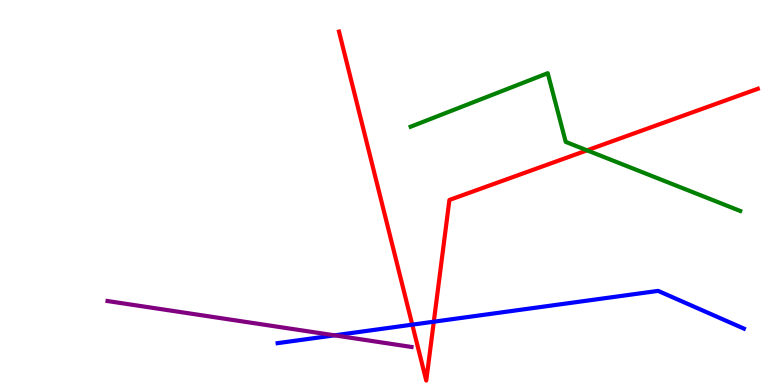[{'lines': ['blue', 'red'], 'intersections': [{'x': 5.32, 'y': 1.57}, {'x': 5.6, 'y': 1.64}]}, {'lines': ['green', 'red'], 'intersections': [{'x': 7.57, 'y': 6.09}]}, {'lines': ['purple', 'red'], 'intersections': []}, {'lines': ['blue', 'green'], 'intersections': []}, {'lines': ['blue', 'purple'], 'intersections': [{'x': 4.32, 'y': 1.29}]}, {'lines': ['green', 'purple'], 'intersections': []}]